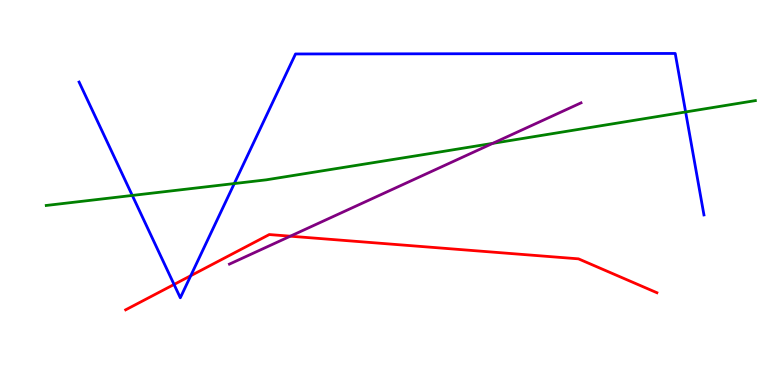[{'lines': ['blue', 'red'], 'intersections': [{'x': 2.25, 'y': 2.61}, {'x': 2.46, 'y': 2.84}]}, {'lines': ['green', 'red'], 'intersections': []}, {'lines': ['purple', 'red'], 'intersections': [{'x': 3.75, 'y': 3.86}]}, {'lines': ['blue', 'green'], 'intersections': [{'x': 1.71, 'y': 4.92}, {'x': 3.02, 'y': 5.23}, {'x': 8.85, 'y': 7.09}]}, {'lines': ['blue', 'purple'], 'intersections': []}, {'lines': ['green', 'purple'], 'intersections': [{'x': 6.36, 'y': 6.28}]}]